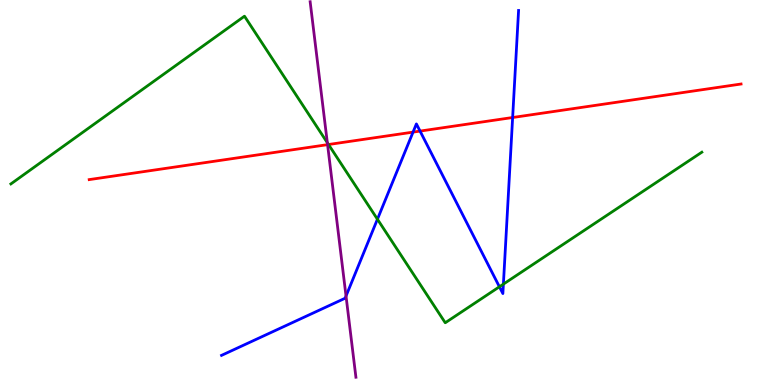[{'lines': ['blue', 'red'], 'intersections': [{'x': 5.33, 'y': 6.57}, {'x': 5.42, 'y': 6.6}, {'x': 6.61, 'y': 6.95}]}, {'lines': ['green', 'red'], 'intersections': [{'x': 4.24, 'y': 6.25}]}, {'lines': ['purple', 'red'], 'intersections': [{'x': 4.23, 'y': 6.24}]}, {'lines': ['blue', 'green'], 'intersections': [{'x': 4.87, 'y': 4.31}, {'x': 6.44, 'y': 2.55}, {'x': 6.5, 'y': 2.62}]}, {'lines': ['blue', 'purple'], 'intersections': [{'x': 4.46, 'y': 2.31}]}, {'lines': ['green', 'purple'], 'intersections': [{'x': 4.22, 'y': 6.29}]}]